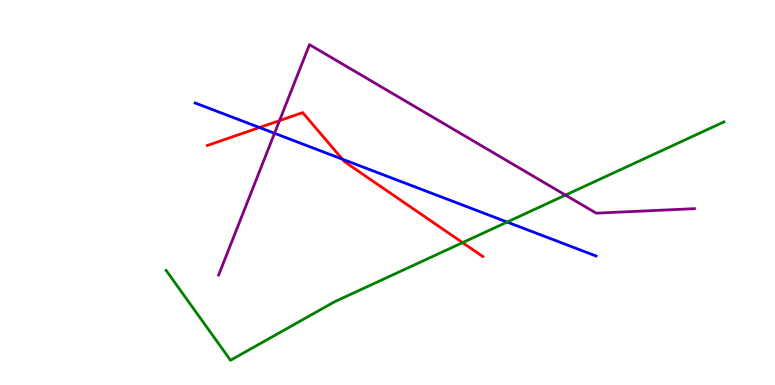[{'lines': ['blue', 'red'], 'intersections': [{'x': 3.35, 'y': 6.69}, {'x': 4.42, 'y': 5.87}]}, {'lines': ['green', 'red'], 'intersections': [{'x': 5.97, 'y': 3.7}]}, {'lines': ['purple', 'red'], 'intersections': [{'x': 3.61, 'y': 6.87}]}, {'lines': ['blue', 'green'], 'intersections': [{'x': 6.54, 'y': 4.23}]}, {'lines': ['blue', 'purple'], 'intersections': [{'x': 3.54, 'y': 6.54}]}, {'lines': ['green', 'purple'], 'intersections': [{'x': 7.3, 'y': 4.93}]}]